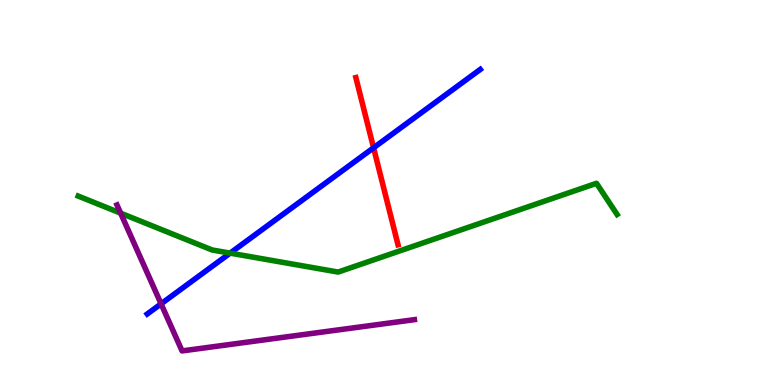[{'lines': ['blue', 'red'], 'intersections': [{'x': 4.82, 'y': 6.16}]}, {'lines': ['green', 'red'], 'intersections': []}, {'lines': ['purple', 'red'], 'intersections': []}, {'lines': ['blue', 'green'], 'intersections': [{'x': 2.97, 'y': 3.43}]}, {'lines': ['blue', 'purple'], 'intersections': [{'x': 2.08, 'y': 2.11}]}, {'lines': ['green', 'purple'], 'intersections': [{'x': 1.56, 'y': 4.46}]}]